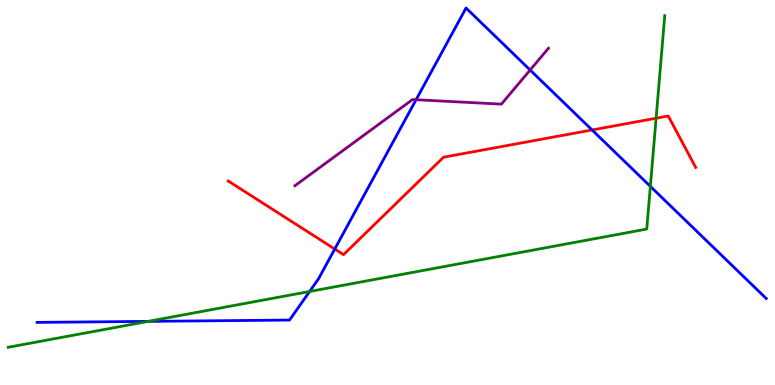[{'lines': ['blue', 'red'], 'intersections': [{'x': 4.32, 'y': 3.53}, {'x': 7.64, 'y': 6.62}]}, {'lines': ['green', 'red'], 'intersections': [{'x': 8.47, 'y': 6.93}]}, {'lines': ['purple', 'red'], 'intersections': []}, {'lines': ['blue', 'green'], 'intersections': [{'x': 1.91, 'y': 1.65}, {'x': 4.0, 'y': 2.43}, {'x': 8.39, 'y': 5.16}]}, {'lines': ['blue', 'purple'], 'intersections': [{'x': 5.37, 'y': 7.41}, {'x': 6.84, 'y': 8.18}]}, {'lines': ['green', 'purple'], 'intersections': []}]